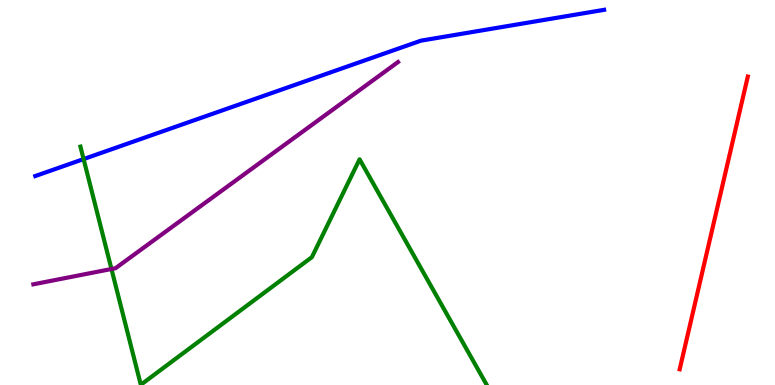[{'lines': ['blue', 'red'], 'intersections': []}, {'lines': ['green', 'red'], 'intersections': []}, {'lines': ['purple', 'red'], 'intersections': []}, {'lines': ['blue', 'green'], 'intersections': [{'x': 1.08, 'y': 5.87}]}, {'lines': ['blue', 'purple'], 'intersections': []}, {'lines': ['green', 'purple'], 'intersections': [{'x': 1.44, 'y': 3.01}]}]